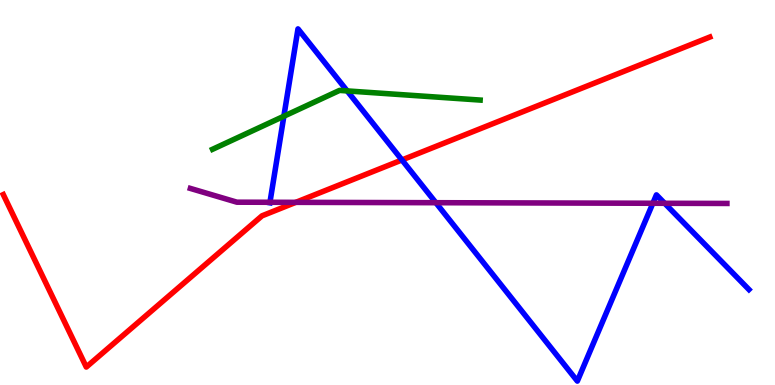[{'lines': ['blue', 'red'], 'intersections': [{'x': 5.19, 'y': 5.85}]}, {'lines': ['green', 'red'], 'intersections': []}, {'lines': ['purple', 'red'], 'intersections': [{'x': 3.82, 'y': 4.74}]}, {'lines': ['blue', 'green'], 'intersections': [{'x': 3.66, 'y': 6.98}, {'x': 4.48, 'y': 7.64}]}, {'lines': ['blue', 'purple'], 'intersections': [{'x': 3.48, 'y': 4.75}, {'x': 5.62, 'y': 4.74}, {'x': 8.42, 'y': 4.72}, {'x': 8.58, 'y': 4.72}]}, {'lines': ['green', 'purple'], 'intersections': []}]